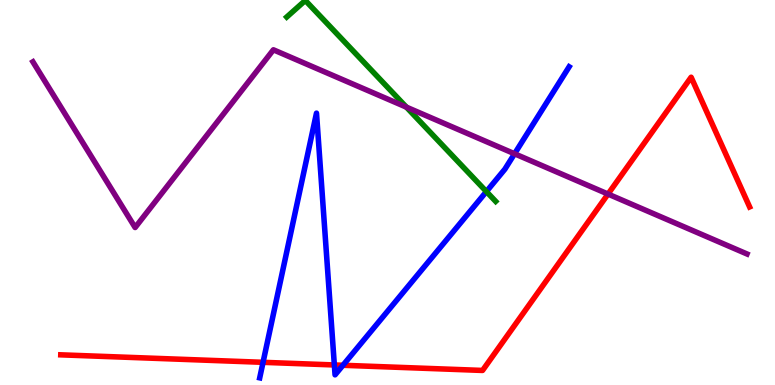[{'lines': ['blue', 'red'], 'intersections': [{'x': 3.39, 'y': 0.589}, {'x': 4.31, 'y': 0.521}, {'x': 4.43, 'y': 0.512}]}, {'lines': ['green', 'red'], 'intersections': []}, {'lines': ['purple', 'red'], 'intersections': [{'x': 7.85, 'y': 4.96}]}, {'lines': ['blue', 'green'], 'intersections': [{'x': 6.28, 'y': 5.02}]}, {'lines': ['blue', 'purple'], 'intersections': [{'x': 6.64, 'y': 6.01}]}, {'lines': ['green', 'purple'], 'intersections': [{'x': 5.24, 'y': 7.22}]}]